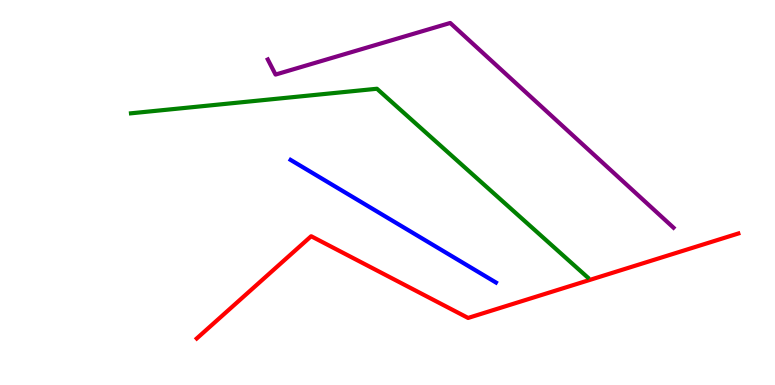[{'lines': ['blue', 'red'], 'intersections': []}, {'lines': ['green', 'red'], 'intersections': []}, {'lines': ['purple', 'red'], 'intersections': []}, {'lines': ['blue', 'green'], 'intersections': []}, {'lines': ['blue', 'purple'], 'intersections': []}, {'lines': ['green', 'purple'], 'intersections': []}]